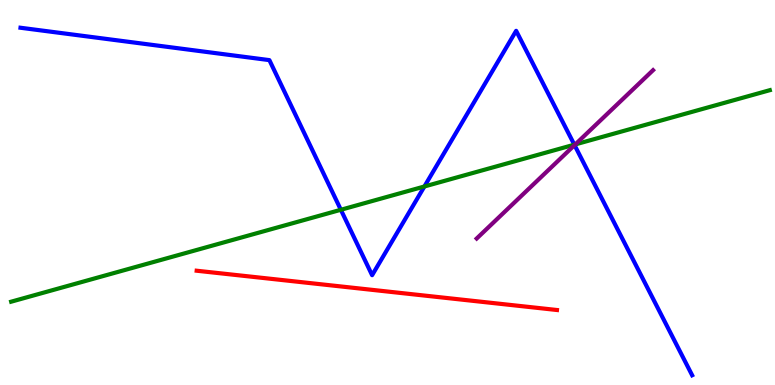[{'lines': ['blue', 'red'], 'intersections': []}, {'lines': ['green', 'red'], 'intersections': []}, {'lines': ['purple', 'red'], 'intersections': []}, {'lines': ['blue', 'green'], 'intersections': [{'x': 4.4, 'y': 4.55}, {'x': 5.48, 'y': 5.16}, {'x': 7.41, 'y': 6.24}]}, {'lines': ['blue', 'purple'], 'intersections': [{'x': 7.41, 'y': 6.23}]}, {'lines': ['green', 'purple'], 'intersections': [{'x': 7.42, 'y': 6.25}]}]